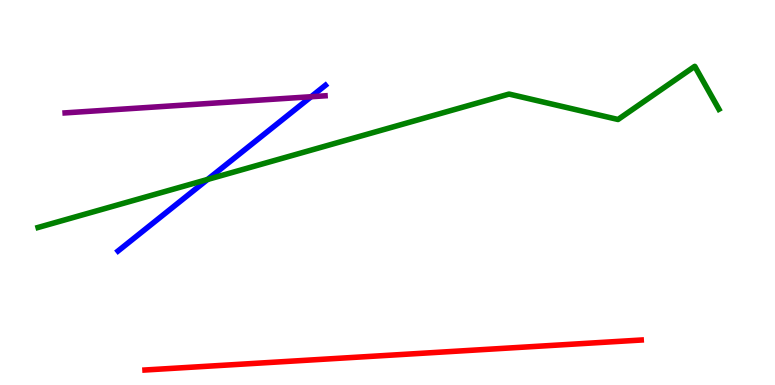[{'lines': ['blue', 'red'], 'intersections': []}, {'lines': ['green', 'red'], 'intersections': []}, {'lines': ['purple', 'red'], 'intersections': []}, {'lines': ['blue', 'green'], 'intersections': [{'x': 2.68, 'y': 5.34}]}, {'lines': ['blue', 'purple'], 'intersections': [{'x': 4.01, 'y': 7.49}]}, {'lines': ['green', 'purple'], 'intersections': []}]